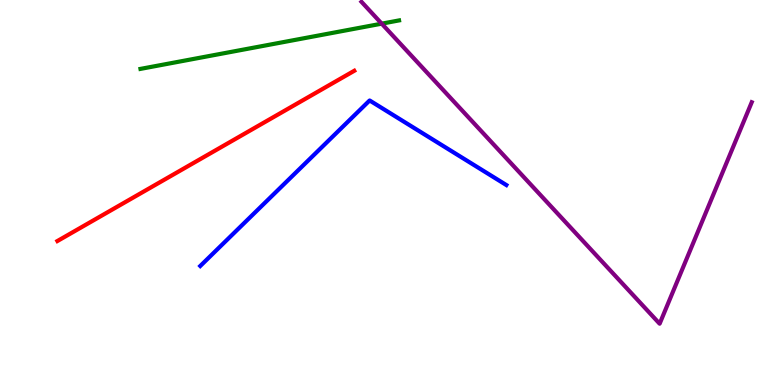[{'lines': ['blue', 'red'], 'intersections': []}, {'lines': ['green', 'red'], 'intersections': []}, {'lines': ['purple', 'red'], 'intersections': []}, {'lines': ['blue', 'green'], 'intersections': []}, {'lines': ['blue', 'purple'], 'intersections': []}, {'lines': ['green', 'purple'], 'intersections': [{'x': 4.93, 'y': 9.39}]}]